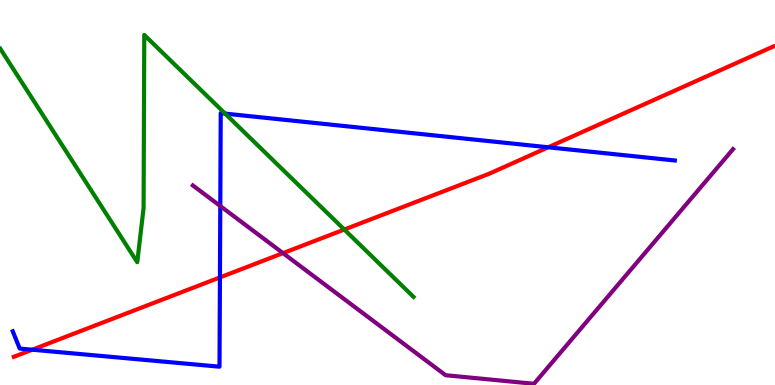[{'lines': ['blue', 'red'], 'intersections': [{'x': 0.416, 'y': 0.917}, {'x': 2.84, 'y': 2.79}, {'x': 7.07, 'y': 6.17}]}, {'lines': ['green', 'red'], 'intersections': [{'x': 4.44, 'y': 4.04}]}, {'lines': ['purple', 'red'], 'intersections': [{'x': 3.65, 'y': 3.43}]}, {'lines': ['blue', 'green'], 'intersections': [{'x': 2.9, 'y': 7.05}]}, {'lines': ['blue', 'purple'], 'intersections': [{'x': 2.84, 'y': 4.65}]}, {'lines': ['green', 'purple'], 'intersections': []}]